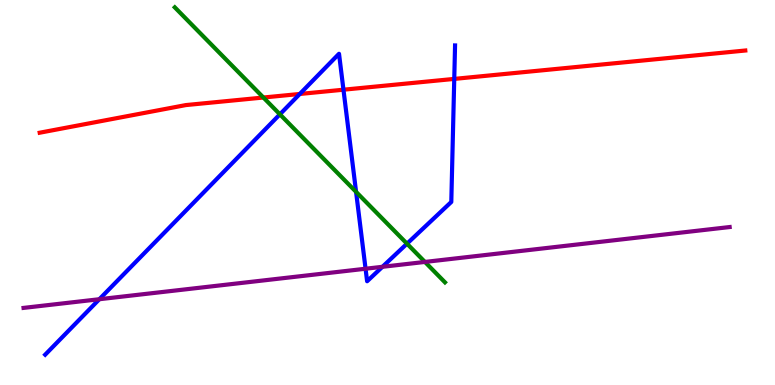[{'lines': ['blue', 'red'], 'intersections': [{'x': 3.87, 'y': 7.56}, {'x': 4.43, 'y': 7.67}, {'x': 5.86, 'y': 7.95}]}, {'lines': ['green', 'red'], 'intersections': [{'x': 3.4, 'y': 7.47}]}, {'lines': ['purple', 'red'], 'intersections': []}, {'lines': ['blue', 'green'], 'intersections': [{'x': 3.61, 'y': 7.03}, {'x': 4.59, 'y': 5.02}, {'x': 5.25, 'y': 3.67}]}, {'lines': ['blue', 'purple'], 'intersections': [{'x': 1.28, 'y': 2.23}, {'x': 4.72, 'y': 3.02}, {'x': 4.93, 'y': 3.07}]}, {'lines': ['green', 'purple'], 'intersections': [{'x': 5.48, 'y': 3.2}]}]